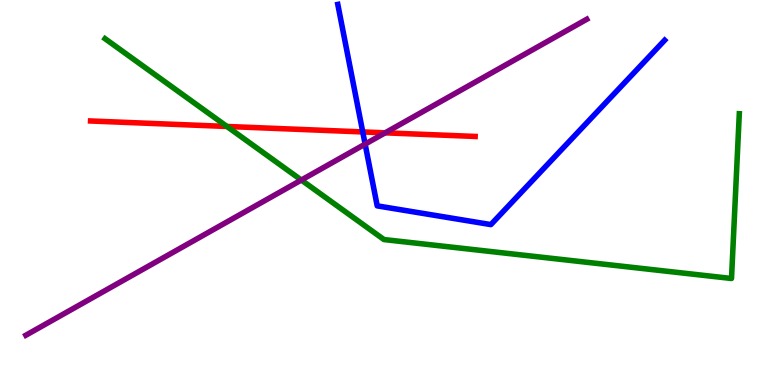[{'lines': ['blue', 'red'], 'intersections': [{'x': 4.68, 'y': 6.57}]}, {'lines': ['green', 'red'], 'intersections': [{'x': 2.93, 'y': 6.72}]}, {'lines': ['purple', 'red'], 'intersections': [{'x': 4.97, 'y': 6.55}]}, {'lines': ['blue', 'green'], 'intersections': []}, {'lines': ['blue', 'purple'], 'intersections': [{'x': 4.71, 'y': 6.26}]}, {'lines': ['green', 'purple'], 'intersections': [{'x': 3.89, 'y': 5.32}]}]